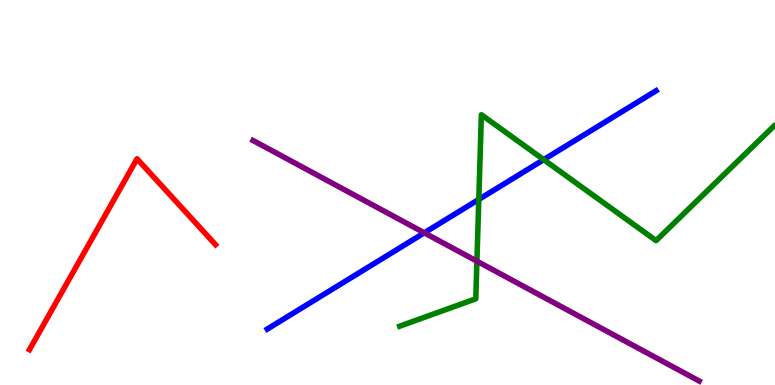[{'lines': ['blue', 'red'], 'intersections': []}, {'lines': ['green', 'red'], 'intersections': []}, {'lines': ['purple', 'red'], 'intersections': []}, {'lines': ['blue', 'green'], 'intersections': [{'x': 6.18, 'y': 4.82}, {'x': 7.02, 'y': 5.85}]}, {'lines': ['blue', 'purple'], 'intersections': [{'x': 5.47, 'y': 3.95}]}, {'lines': ['green', 'purple'], 'intersections': [{'x': 6.15, 'y': 3.22}]}]